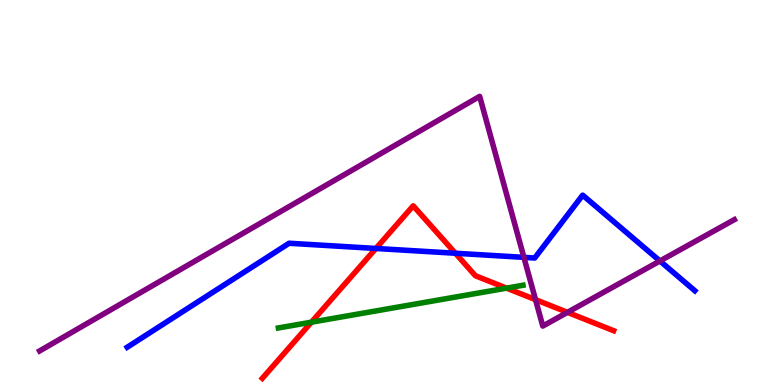[{'lines': ['blue', 'red'], 'intersections': [{'x': 4.85, 'y': 3.55}, {'x': 5.88, 'y': 3.42}]}, {'lines': ['green', 'red'], 'intersections': [{'x': 4.02, 'y': 1.63}, {'x': 6.54, 'y': 2.52}]}, {'lines': ['purple', 'red'], 'intersections': [{'x': 6.91, 'y': 2.22}, {'x': 7.32, 'y': 1.89}]}, {'lines': ['blue', 'green'], 'intersections': []}, {'lines': ['blue', 'purple'], 'intersections': [{'x': 6.76, 'y': 3.32}, {'x': 8.52, 'y': 3.22}]}, {'lines': ['green', 'purple'], 'intersections': []}]